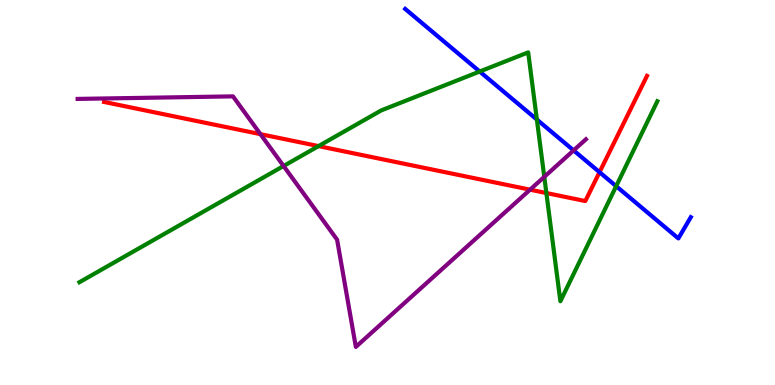[{'lines': ['blue', 'red'], 'intersections': [{'x': 7.74, 'y': 5.53}]}, {'lines': ['green', 'red'], 'intersections': [{'x': 4.11, 'y': 6.2}, {'x': 7.05, 'y': 4.99}]}, {'lines': ['purple', 'red'], 'intersections': [{'x': 3.36, 'y': 6.52}, {'x': 6.84, 'y': 5.07}]}, {'lines': ['blue', 'green'], 'intersections': [{'x': 6.19, 'y': 8.14}, {'x': 6.93, 'y': 6.89}, {'x': 7.95, 'y': 5.16}]}, {'lines': ['blue', 'purple'], 'intersections': [{'x': 7.4, 'y': 6.09}]}, {'lines': ['green', 'purple'], 'intersections': [{'x': 3.66, 'y': 5.69}, {'x': 7.02, 'y': 5.41}]}]